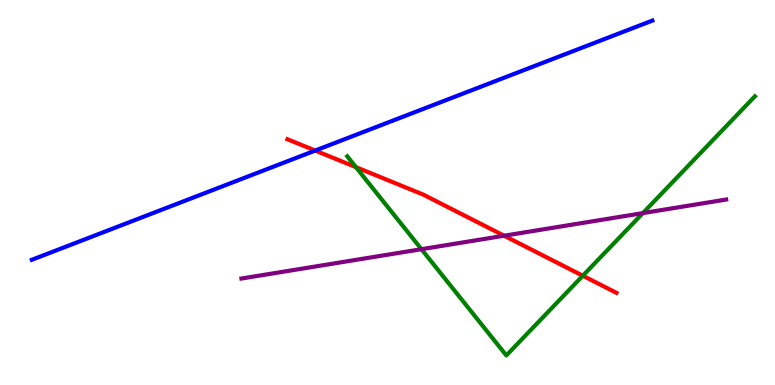[{'lines': ['blue', 'red'], 'intersections': [{'x': 4.07, 'y': 6.09}]}, {'lines': ['green', 'red'], 'intersections': [{'x': 4.59, 'y': 5.66}, {'x': 7.52, 'y': 2.84}]}, {'lines': ['purple', 'red'], 'intersections': [{'x': 6.5, 'y': 3.88}]}, {'lines': ['blue', 'green'], 'intersections': []}, {'lines': ['blue', 'purple'], 'intersections': []}, {'lines': ['green', 'purple'], 'intersections': [{'x': 5.44, 'y': 3.53}, {'x': 8.3, 'y': 4.46}]}]